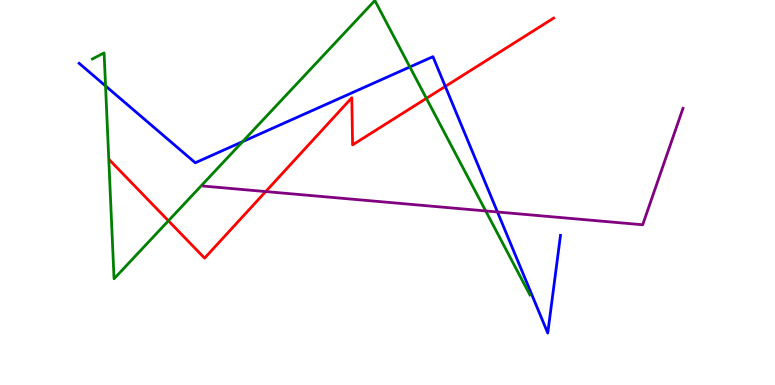[{'lines': ['blue', 'red'], 'intersections': [{'x': 5.75, 'y': 7.76}]}, {'lines': ['green', 'red'], 'intersections': [{'x': 2.17, 'y': 4.27}, {'x': 5.5, 'y': 7.45}]}, {'lines': ['purple', 'red'], 'intersections': [{'x': 3.43, 'y': 5.02}]}, {'lines': ['blue', 'green'], 'intersections': [{'x': 1.36, 'y': 7.77}, {'x': 3.13, 'y': 6.32}, {'x': 5.29, 'y': 8.26}]}, {'lines': ['blue', 'purple'], 'intersections': [{'x': 6.42, 'y': 4.49}]}, {'lines': ['green', 'purple'], 'intersections': [{'x': 6.27, 'y': 4.52}]}]